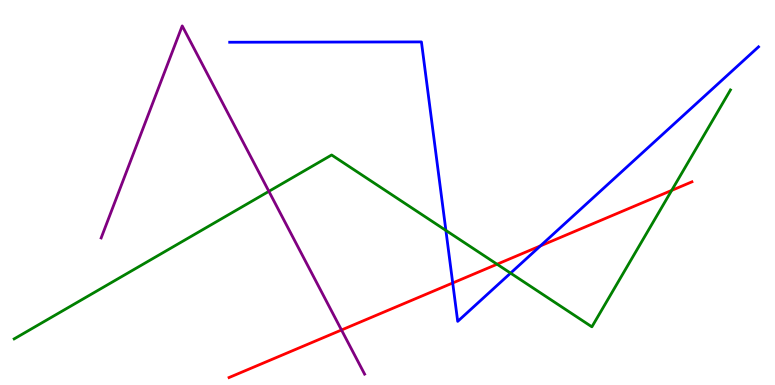[{'lines': ['blue', 'red'], 'intersections': [{'x': 5.84, 'y': 2.65}, {'x': 6.97, 'y': 3.61}]}, {'lines': ['green', 'red'], 'intersections': [{'x': 6.41, 'y': 3.14}, {'x': 8.67, 'y': 5.05}]}, {'lines': ['purple', 'red'], 'intersections': [{'x': 4.41, 'y': 1.43}]}, {'lines': ['blue', 'green'], 'intersections': [{'x': 5.75, 'y': 4.01}, {'x': 6.59, 'y': 2.91}]}, {'lines': ['blue', 'purple'], 'intersections': []}, {'lines': ['green', 'purple'], 'intersections': [{'x': 3.47, 'y': 5.03}]}]